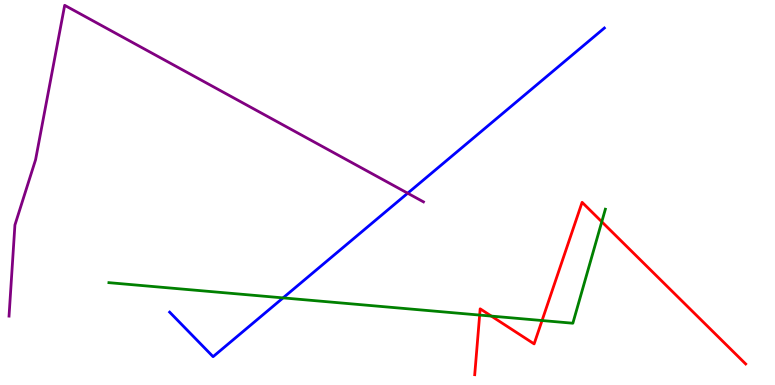[{'lines': ['blue', 'red'], 'intersections': []}, {'lines': ['green', 'red'], 'intersections': [{'x': 6.19, 'y': 1.82}, {'x': 6.34, 'y': 1.79}, {'x': 6.99, 'y': 1.67}, {'x': 7.76, 'y': 4.24}]}, {'lines': ['purple', 'red'], 'intersections': []}, {'lines': ['blue', 'green'], 'intersections': [{'x': 3.65, 'y': 2.26}]}, {'lines': ['blue', 'purple'], 'intersections': [{'x': 5.26, 'y': 4.98}]}, {'lines': ['green', 'purple'], 'intersections': []}]